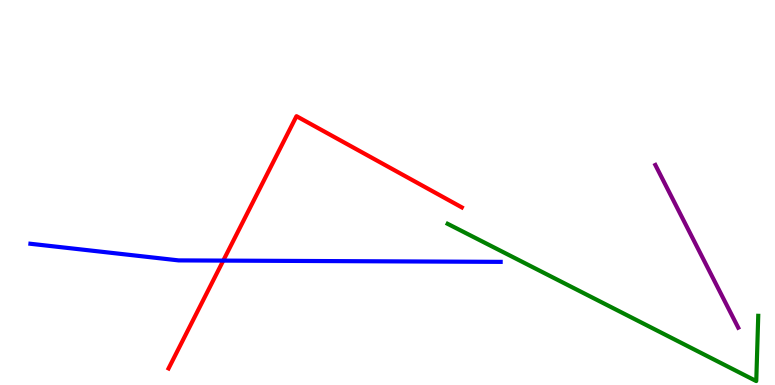[{'lines': ['blue', 'red'], 'intersections': [{'x': 2.88, 'y': 3.23}]}, {'lines': ['green', 'red'], 'intersections': []}, {'lines': ['purple', 'red'], 'intersections': []}, {'lines': ['blue', 'green'], 'intersections': []}, {'lines': ['blue', 'purple'], 'intersections': []}, {'lines': ['green', 'purple'], 'intersections': []}]